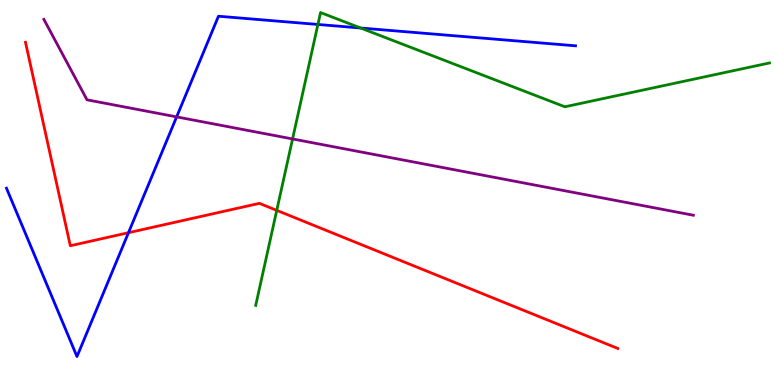[{'lines': ['blue', 'red'], 'intersections': [{'x': 1.66, 'y': 3.96}]}, {'lines': ['green', 'red'], 'intersections': [{'x': 3.57, 'y': 4.54}]}, {'lines': ['purple', 'red'], 'intersections': []}, {'lines': ['blue', 'green'], 'intersections': [{'x': 4.1, 'y': 9.36}, {'x': 4.65, 'y': 9.27}]}, {'lines': ['blue', 'purple'], 'intersections': [{'x': 2.28, 'y': 6.96}]}, {'lines': ['green', 'purple'], 'intersections': [{'x': 3.78, 'y': 6.39}]}]